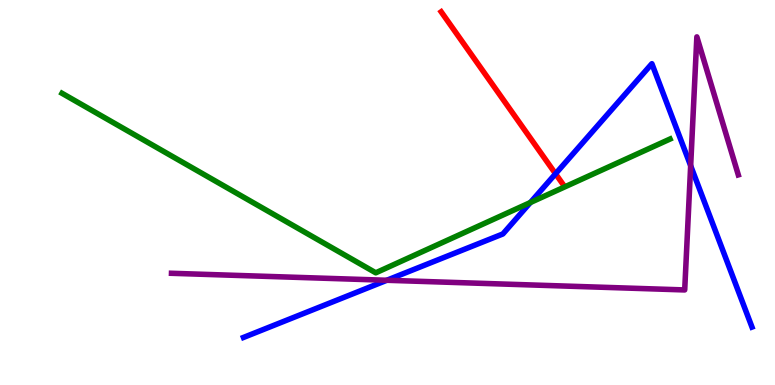[{'lines': ['blue', 'red'], 'intersections': [{'x': 7.17, 'y': 5.49}]}, {'lines': ['green', 'red'], 'intersections': []}, {'lines': ['purple', 'red'], 'intersections': []}, {'lines': ['blue', 'green'], 'intersections': [{'x': 6.84, 'y': 4.74}]}, {'lines': ['blue', 'purple'], 'intersections': [{'x': 4.99, 'y': 2.72}, {'x': 8.91, 'y': 5.69}]}, {'lines': ['green', 'purple'], 'intersections': []}]